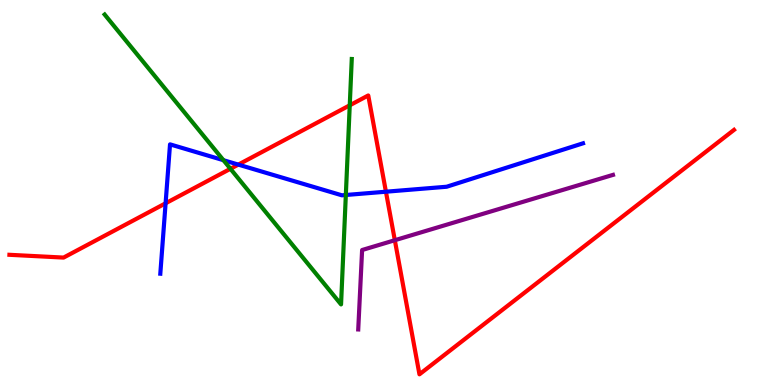[{'lines': ['blue', 'red'], 'intersections': [{'x': 2.14, 'y': 4.72}, {'x': 3.07, 'y': 5.72}, {'x': 4.98, 'y': 5.02}]}, {'lines': ['green', 'red'], 'intersections': [{'x': 2.97, 'y': 5.62}, {'x': 4.51, 'y': 7.26}]}, {'lines': ['purple', 'red'], 'intersections': [{'x': 5.09, 'y': 3.76}]}, {'lines': ['blue', 'green'], 'intersections': [{'x': 2.88, 'y': 5.84}, {'x': 4.46, 'y': 4.94}]}, {'lines': ['blue', 'purple'], 'intersections': []}, {'lines': ['green', 'purple'], 'intersections': []}]